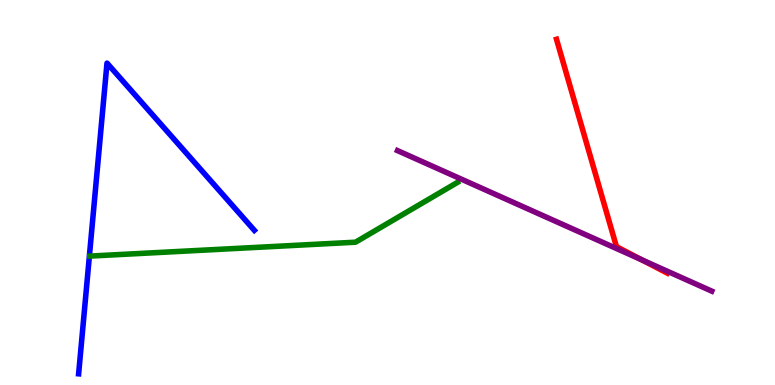[{'lines': ['blue', 'red'], 'intersections': []}, {'lines': ['green', 'red'], 'intersections': []}, {'lines': ['purple', 'red'], 'intersections': [{'x': 8.28, 'y': 3.25}]}, {'lines': ['blue', 'green'], 'intersections': []}, {'lines': ['blue', 'purple'], 'intersections': []}, {'lines': ['green', 'purple'], 'intersections': []}]